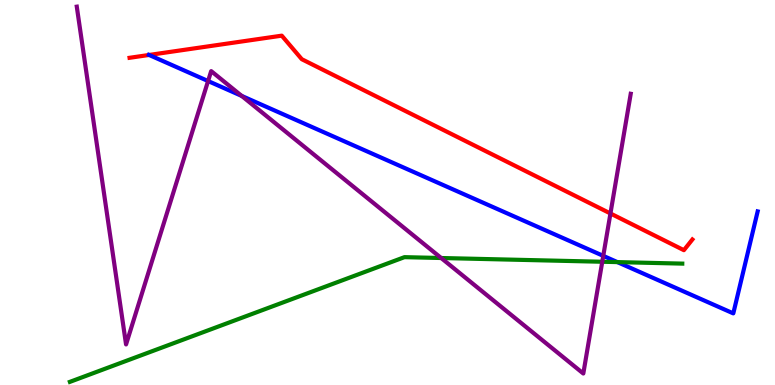[{'lines': ['blue', 'red'], 'intersections': [{'x': 1.92, 'y': 8.57}]}, {'lines': ['green', 'red'], 'intersections': []}, {'lines': ['purple', 'red'], 'intersections': [{'x': 7.88, 'y': 4.46}]}, {'lines': ['blue', 'green'], 'intersections': [{'x': 7.97, 'y': 3.19}]}, {'lines': ['blue', 'purple'], 'intersections': [{'x': 2.68, 'y': 7.9}, {'x': 3.12, 'y': 7.51}, {'x': 7.78, 'y': 3.35}]}, {'lines': ['green', 'purple'], 'intersections': [{'x': 5.69, 'y': 3.3}, {'x': 7.77, 'y': 3.2}]}]